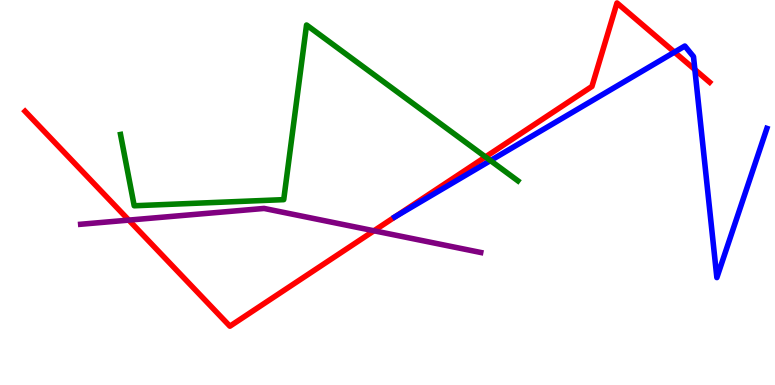[{'lines': ['blue', 'red'], 'intersections': [{'x': 5.1, 'y': 4.37}, {'x': 8.7, 'y': 8.65}, {'x': 8.97, 'y': 8.19}]}, {'lines': ['green', 'red'], 'intersections': [{'x': 6.26, 'y': 5.92}]}, {'lines': ['purple', 'red'], 'intersections': [{'x': 1.66, 'y': 4.28}, {'x': 4.83, 'y': 4.01}]}, {'lines': ['blue', 'green'], 'intersections': [{'x': 6.33, 'y': 5.83}]}, {'lines': ['blue', 'purple'], 'intersections': []}, {'lines': ['green', 'purple'], 'intersections': []}]